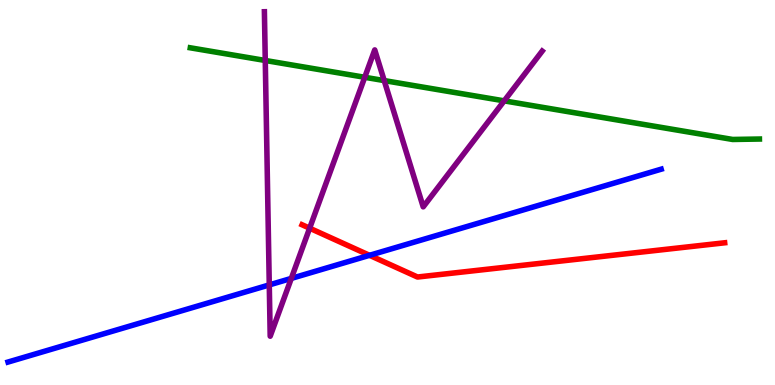[{'lines': ['blue', 'red'], 'intersections': [{'x': 4.77, 'y': 3.37}]}, {'lines': ['green', 'red'], 'intersections': []}, {'lines': ['purple', 'red'], 'intersections': [{'x': 4.0, 'y': 4.07}]}, {'lines': ['blue', 'green'], 'intersections': []}, {'lines': ['blue', 'purple'], 'intersections': [{'x': 3.47, 'y': 2.6}, {'x': 3.76, 'y': 2.77}]}, {'lines': ['green', 'purple'], 'intersections': [{'x': 3.42, 'y': 8.43}, {'x': 4.71, 'y': 7.99}, {'x': 4.96, 'y': 7.91}, {'x': 6.51, 'y': 7.38}]}]